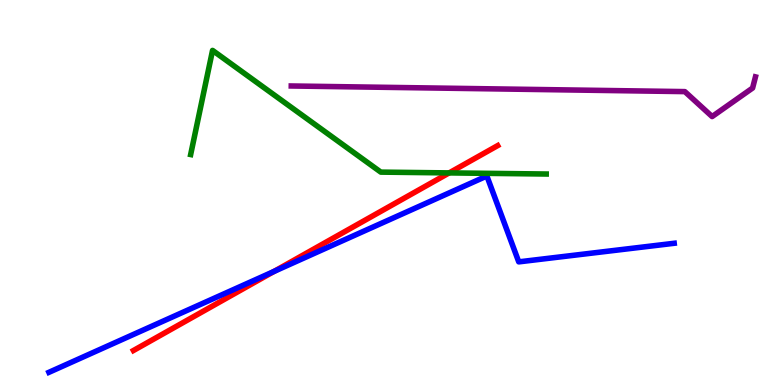[{'lines': ['blue', 'red'], 'intersections': [{'x': 3.54, 'y': 2.95}]}, {'lines': ['green', 'red'], 'intersections': [{'x': 5.8, 'y': 5.51}]}, {'lines': ['purple', 'red'], 'intersections': []}, {'lines': ['blue', 'green'], 'intersections': []}, {'lines': ['blue', 'purple'], 'intersections': []}, {'lines': ['green', 'purple'], 'intersections': []}]